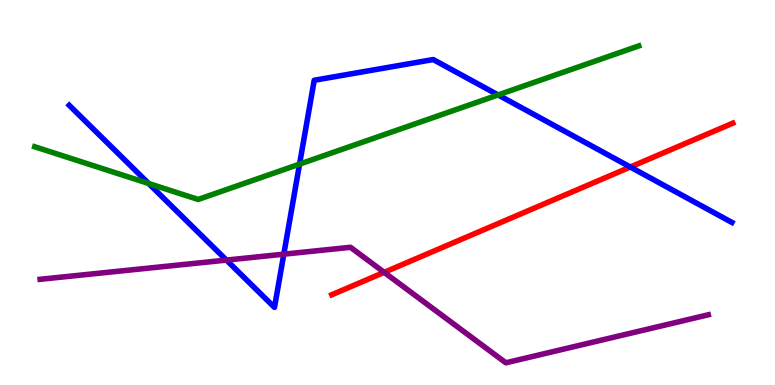[{'lines': ['blue', 'red'], 'intersections': [{'x': 8.13, 'y': 5.66}]}, {'lines': ['green', 'red'], 'intersections': []}, {'lines': ['purple', 'red'], 'intersections': [{'x': 4.96, 'y': 2.93}]}, {'lines': ['blue', 'green'], 'intersections': [{'x': 1.92, 'y': 5.23}, {'x': 3.87, 'y': 5.74}, {'x': 6.43, 'y': 7.53}]}, {'lines': ['blue', 'purple'], 'intersections': [{'x': 2.92, 'y': 3.24}, {'x': 3.66, 'y': 3.4}]}, {'lines': ['green', 'purple'], 'intersections': []}]